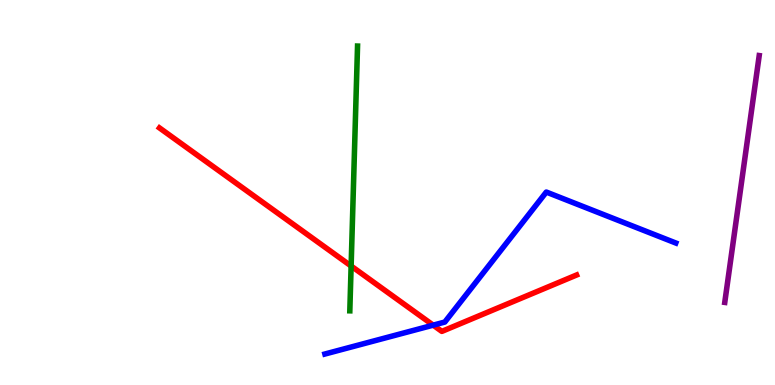[{'lines': ['blue', 'red'], 'intersections': [{'x': 5.59, 'y': 1.55}]}, {'lines': ['green', 'red'], 'intersections': [{'x': 4.53, 'y': 3.09}]}, {'lines': ['purple', 'red'], 'intersections': []}, {'lines': ['blue', 'green'], 'intersections': []}, {'lines': ['blue', 'purple'], 'intersections': []}, {'lines': ['green', 'purple'], 'intersections': []}]